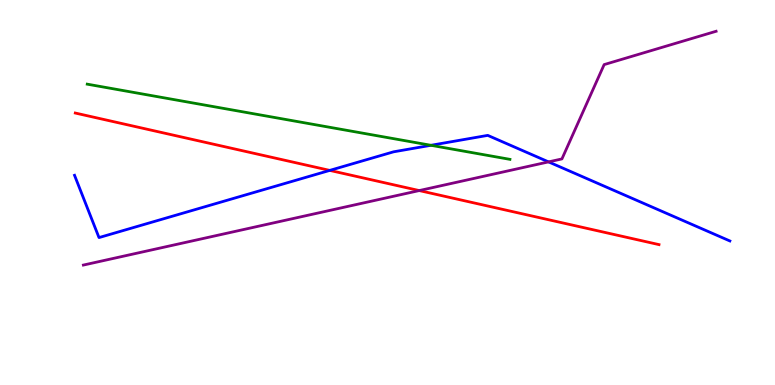[{'lines': ['blue', 'red'], 'intersections': [{'x': 4.25, 'y': 5.57}]}, {'lines': ['green', 'red'], 'intersections': []}, {'lines': ['purple', 'red'], 'intersections': [{'x': 5.41, 'y': 5.05}]}, {'lines': ['blue', 'green'], 'intersections': [{'x': 5.56, 'y': 6.23}]}, {'lines': ['blue', 'purple'], 'intersections': [{'x': 7.08, 'y': 5.8}]}, {'lines': ['green', 'purple'], 'intersections': []}]